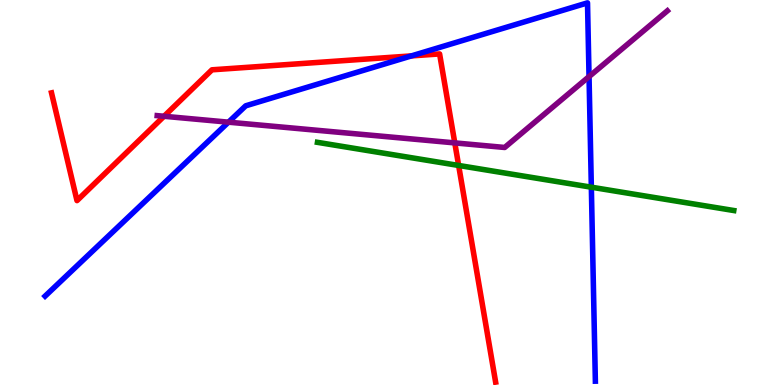[{'lines': ['blue', 'red'], 'intersections': [{'x': 5.31, 'y': 8.55}]}, {'lines': ['green', 'red'], 'intersections': [{'x': 5.92, 'y': 5.7}]}, {'lines': ['purple', 'red'], 'intersections': [{'x': 2.12, 'y': 6.98}, {'x': 5.87, 'y': 6.29}]}, {'lines': ['blue', 'green'], 'intersections': [{'x': 7.63, 'y': 5.14}]}, {'lines': ['blue', 'purple'], 'intersections': [{'x': 2.95, 'y': 6.83}, {'x': 7.6, 'y': 8.01}]}, {'lines': ['green', 'purple'], 'intersections': []}]